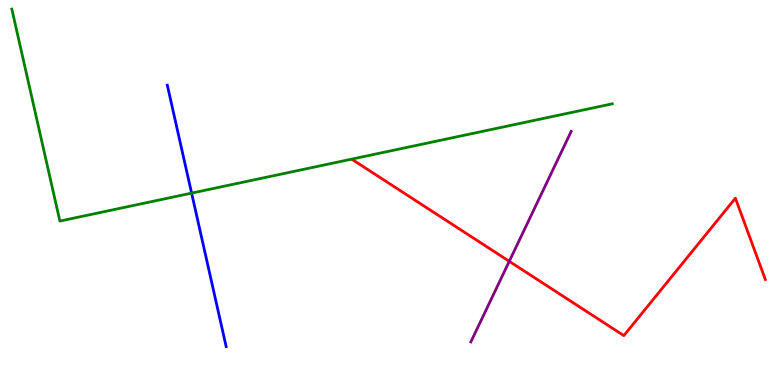[{'lines': ['blue', 'red'], 'intersections': []}, {'lines': ['green', 'red'], 'intersections': []}, {'lines': ['purple', 'red'], 'intersections': [{'x': 6.57, 'y': 3.21}]}, {'lines': ['blue', 'green'], 'intersections': [{'x': 2.47, 'y': 4.98}]}, {'lines': ['blue', 'purple'], 'intersections': []}, {'lines': ['green', 'purple'], 'intersections': []}]